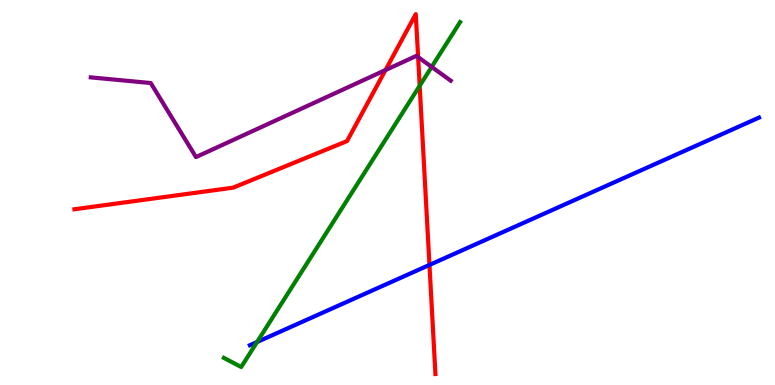[{'lines': ['blue', 'red'], 'intersections': [{'x': 5.54, 'y': 3.12}]}, {'lines': ['green', 'red'], 'intersections': [{'x': 5.42, 'y': 7.77}]}, {'lines': ['purple', 'red'], 'intersections': [{'x': 4.97, 'y': 8.18}, {'x': 5.4, 'y': 8.52}]}, {'lines': ['blue', 'green'], 'intersections': [{'x': 3.32, 'y': 1.12}]}, {'lines': ['blue', 'purple'], 'intersections': []}, {'lines': ['green', 'purple'], 'intersections': [{'x': 5.57, 'y': 8.26}]}]